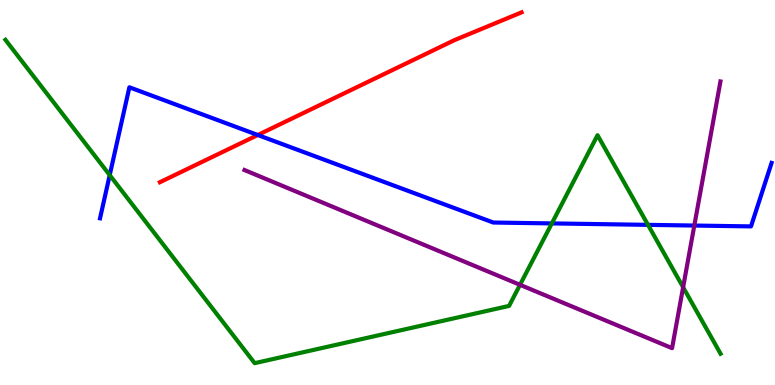[{'lines': ['blue', 'red'], 'intersections': [{'x': 3.33, 'y': 6.49}]}, {'lines': ['green', 'red'], 'intersections': []}, {'lines': ['purple', 'red'], 'intersections': []}, {'lines': ['blue', 'green'], 'intersections': [{'x': 1.42, 'y': 5.45}, {'x': 7.12, 'y': 4.2}, {'x': 8.36, 'y': 4.16}]}, {'lines': ['blue', 'purple'], 'intersections': [{'x': 8.96, 'y': 4.14}]}, {'lines': ['green', 'purple'], 'intersections': [{'x': 6.71, 'y': 2.6}, {'x': 8.81, 'y': 2.54}]}]